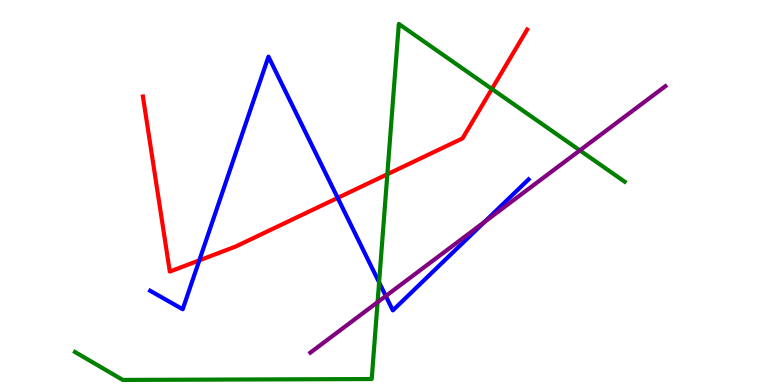[{'lines': ['blue', 'red'], 'intersections': [{'x': 2.57, 'y': 3.24}, {'x': 4.36, 'y': 4.86}]}, {'lines': ['green', 'red'], 'intersections': [{'x': 5.0, 'y': 5.47}, {'x': 6.35, 'y': 7.69}]}, {'lines': ['purple', 'red'], 'intersections': []}, {'lines': ['blue', 'green'], 'intersections': [{'x': 4.89, 'y': 2.67}]}, {'lines': ['blue', 'purple'], 'intersections': [{'x': 4.98, 'y': 2.31}, {'x': 6.25, 'y': 4.23}]}, {'lines': ['green', 'purple'], 'intersections': [{'x': 4.87, 'y': 2.15}, {'x': 7.48, 'y': 6.09}]}]